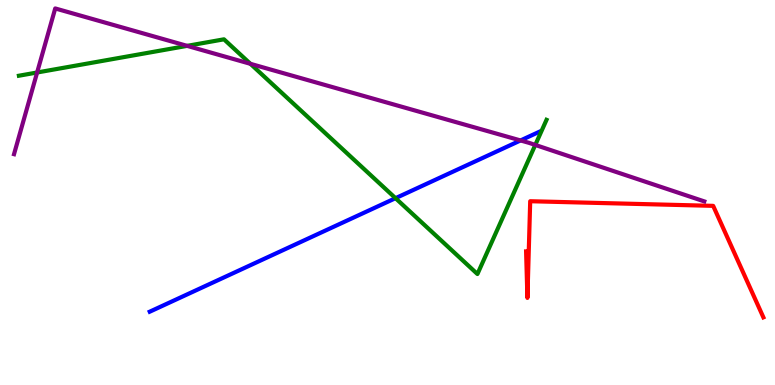[{'lines': ['blue', 'red'], 'intersections': []}, {'lines': ['green', 'red'], 'intersections': []}, {'lines': ['purple', 'red'], 'intersections': []}, {'lines': ['blue', 'green'], 'intersections': [{'x': 5.1, 'y': 4.85}]}, {'lines': ['blue', 'purple'], 'intersections': [{'x': 6.72, 'y': 6.35}]}, {'lines': ['green', 'purple'], 'intersections': [{'x': 0.479, 'y': 8.12}, {'x': 2.41, 'y': 8.81}, {'x': 3.23, 'y': 8.34}, {'x': 6.91, 'y': 6.24}]}]